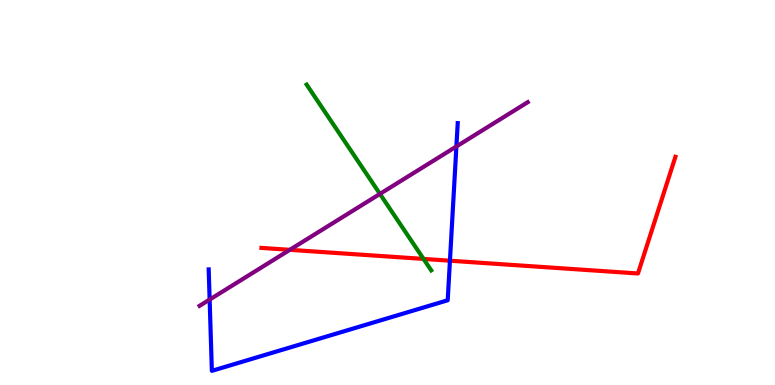[{'lines': ['blue', 'red'], 'intersections': [{'x': 5.81, 'y': 3.23}]}, {'lines': ['green', 'red'], 'intersections': [{'x': 5.47, 'y': 3.27}]}, {'lines': ['purple', 'red'], 'intersections': [{'x': 3.74, 'y': 3.51}]}, {'lines': ['blue', 'green'], 'intersections': []}, {'lines': ['blue', 'purple'], 'intersections': [{'x': 2.7, 'y': 2.22}, {'x': 5.89, 'y': 6.2}]}, {'lines': ['green', 'purple'], 'intersections': [{'x': 4.9, 'y': 4.96}]}]